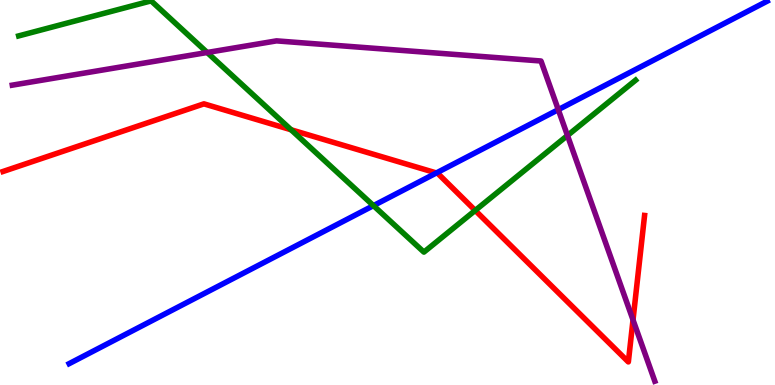[{'lines': ['blue', 'red'], 'intersections': [{'x': 5.63, 'y': 5.51}]}, {'lines': ['green', 'red'], 'intersections': [{'x': 3.76, 'y': 6.63}, {'x': 6.13, 'y': 4.53}]}, {'lines': ['purple', 'red'], 'intersections': [{'x': 8.17, 'y': 1.69}]}, {'lines': ['blue', 'green'], 'intersections': [{'x': 4.82, 'y': 4.66}]}, {'lines': ['blue', 'purple'], 'intersections': [{'x': 7.2, 'y': 7.15}]}, {'lines': ['green', 'purple'], 'intersections': [{'x': 2.67, 'y': 8.64}, {'x': 7.32, 'y': 6.48}]}]